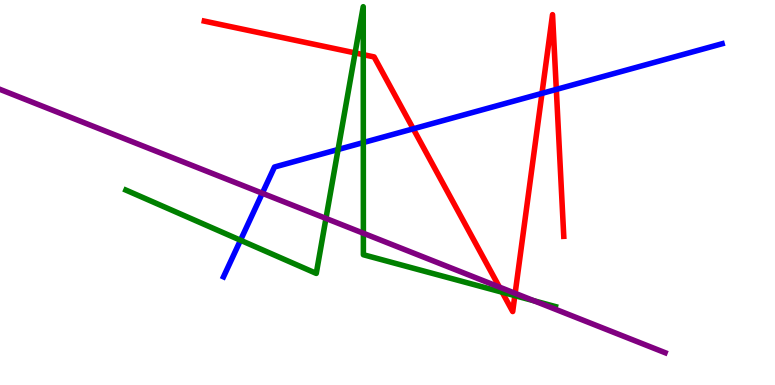[{'lines': ['blue', 'red'], 'intersections': [{'x': 5.33, 'y': 6.65}, {'x': 6.99, 'y': 7.57}, {'x': 7.18, 'y': 7.68}]}, {'lines': ['green', 'red'], 'intersections': [{'x': 4.58, 'y': 8.63}, {'x': 4.69, 'y': 8.58}, {'x': 6.48, 'y': 2.41}, {'x': 6.64, 'y': 2.32}]}, {'lines': ['purple', 'red'], 'intersections': [{'x': 6.44, 'y': 2.54}, {'x': 6.65, 'y': 2.38}]}, {'lines': ['blue', 'green'], 'intersections': [{'x': 3.1, 'y': 3.76}, {'x': 4.36, 'y': 6.12}, {'x': 4.69, 'y': 6.3}]}, {'lines': ['blue', 'purple'], 'intersections': [{'x': 3.38, 'y': 4.98}]}, {'lines': ['green', 'purple'], 'intersections': [{'x': 4.21, 'y': 4.33}, {'x': 4.69, 'y': 3.94}, {'x': 6.89, 'y': 2.19}]}]